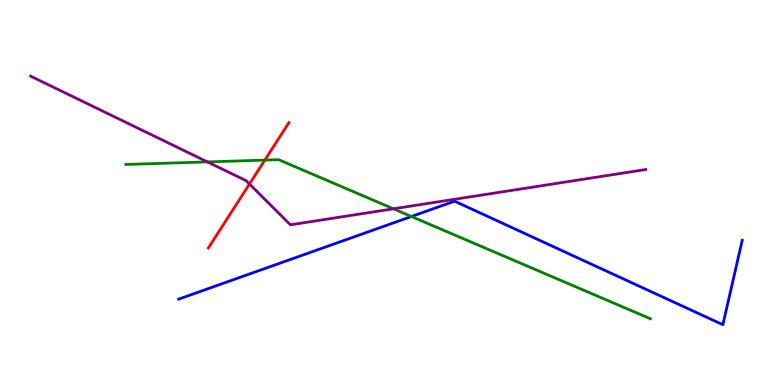[{'lines': ['blue', 'red'], 'intersections': []}, {'lines': ['green', 'red'], 'intersections': [{'x': 3.42, 'y': 5.84}]}, {'lines': ['purple', 'red'], 'intersections': [{'x': 3.22, 'y': 5.22}]}, {'lines': ['blue', 'green'], 'intersections': [{'x': 5.31, 'y': 4.38}]}, {'lines': ['blue', 'purple'], 'intersections': []}, {'lines': ['green', 'purple'], 'intersections': [{'x': 2.68, 'y': 5.79}, {'x': 5.08, 'y': 4.58}]}]